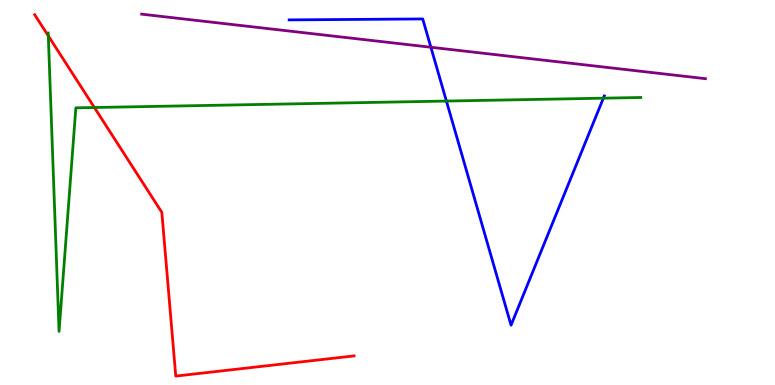[{'lines': ['blue', 'red'], 'intersections': []}, {'lines': ['green', 'red'], 'intersections': [{'x': 0.623, 'y': 9.07}, {'x': 1.22, 'y': 7.21}]}, {'lines': ['purple', 'red'], 'intersections': []}, {'lines': ['blue', 'green'], 'intersections': [{'x': 5.76, 'y': 7.38}, {'x': 7.79, 'y': 7.45}]}, {'lines': ['blue', 'purple'], 'intersections': [{'x': 5.56, 'y': 8.77}]}, {'lines': ['green', 'purple'], 'intersections': []}]